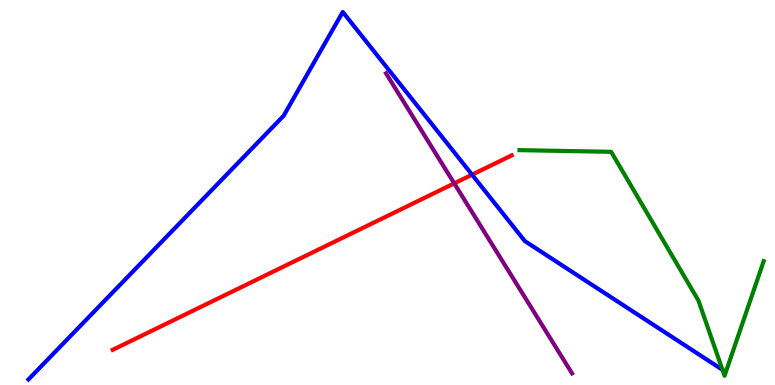[{'lines': ['blue', 'red'], 'intersections': [{'x': 6.09, 'y': 5.46}]}, {'lines': ['green', 'red'], 'intersections': []}, {'lines': ['purple', 'red'], 'intersections': [{'x': 5.86, 'y': 5.24}]}, {'lines': ['blue', 'green'], 'intersections': [{'x': 9.32, 'y': 0.395}]}, {'lines': ['blue', 'purple'], 'intersections': []}, {'lines': ['green', 'purple'], 'intersections': []}]